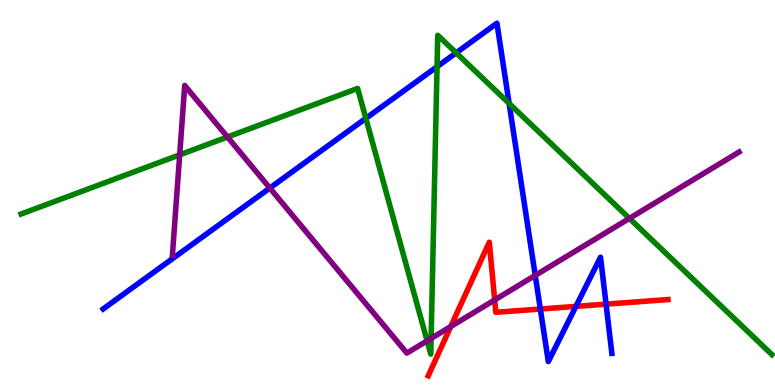[{'lines': ['blue', 'red'], 'intersections': [{'x': 6.97, 'y': 1.97}, {'x': 7.43, 'y': 2.04}, {'x': 7.82, 'y': 2.1}]}, {'lines': ['green', 'red'], 'intersections': []}, {'lines': ['purple', 'red'], 'intersections': [{'x': 5.82, 'y': 1.52}, {'x': 6.38, 'y': 2.21}]}, {'lines': ['blue', 'green'], 'intersections': [{'x': 4.72, 'y': 6.93}, {'x': 5.64, 'y': 8.27}, {'x': 5.89, 'y': 8.63}, {'x': 6.57, 'y': 7.31}]}, {'lines': ['blue', 'purple'], 'intersections': [{'x': 3.48, 'y': 5.12}, {'x': 6.91, 'y': 2.85}]}, {'lines': ['green', 'purple'], 'intersections': [{'x': 2.32, 'y': 5.98}, {'x': 2.94, 'y': 6.44}, {'x': 5.51, 'y': 1.15}, {'x': 5.56, 'y': 1.21}, {'x': 8.12, 'y': 4.33}]}]